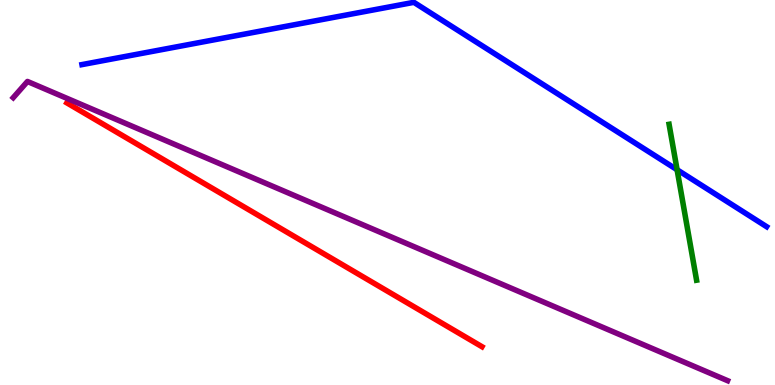[{'lines': ['blue', 'red'], 'intersections': []}, {'lines': ['green', 'red'], 'intersections': []}, {'lines': ['purple', 'red'], 'intersections': []}, {'lines': ['blue', 'green'], 'intersections': [{'x': 8.74, 'y': 5.59}]}, {'lines': ['blue', 'purple'], 'intersections': []}, {'lines': ['green', 'purple'], 'intersections': []}]